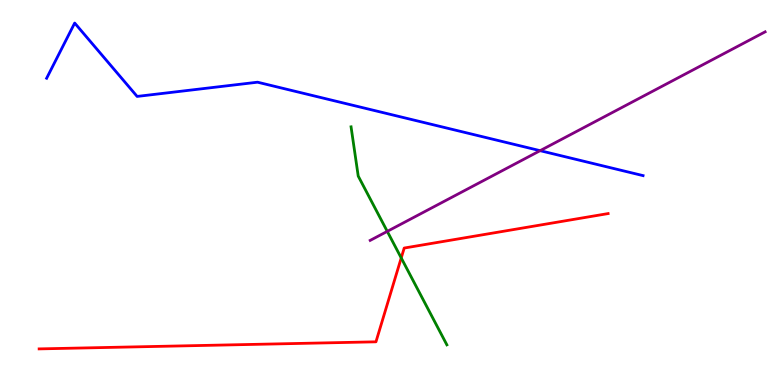[{'lines': ['blue', 'red'], 'intersections': []}, {'lines': ['green', 'red'], 'intersections': [{'x': 5.18, 'y': 3.3}]}, {'lines': ['purple', 'red'], 'intersections': []}, {'lines': ['blue', 'green'], 'intersections': []}, {'lines': ['blue', 'purple'], 'intersections': [{'x': 6.97, 'y': 6.09}]}, {'lines': ['green', 'purple'], 'intersections': [{'x': 5.0, 'y': 3.99}]}]